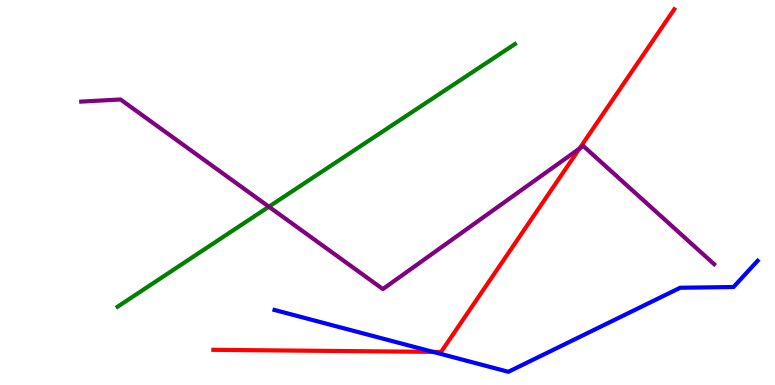[{'lines': ['blue', 'red'], 'intersections': [{'x': 5.59, 'y': 0.86}]}, {'lines': ['green', 'red'], 'intersections': []}, {'lines': ['purple', 'red'], 'intersections': [{'x': 7.48, 'y': 6.14}]}, {'lines': ['blue', 'green'], 'intersections': []}, {'lines': ['blue', 'purple'], 'intersections': []}, {'lines': ['green', 'purple'], 'intersections': [{'x': 3.47, 'y': 4.63}]}]